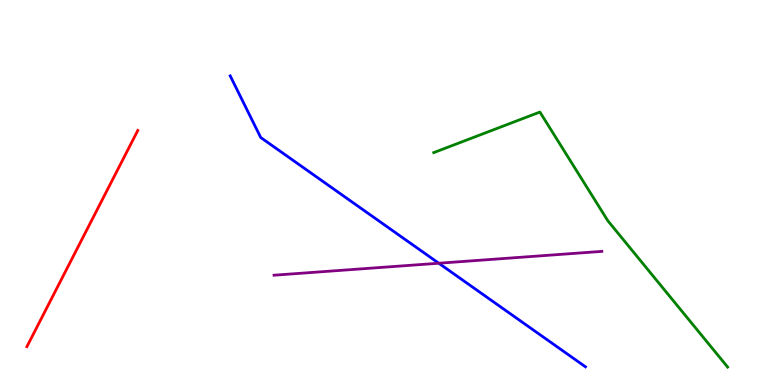[{'lines': ['blue', 'red'], 'intersections': []}, {'lines': ['green', 'red'], 'intersections': []}, {'lines': ['purple', 'red'], 'intersections': []}, {'lines': ['blue', 'green'], 'intersections': []}, {'lines': ['blue', 'purple'], 'intersections': [{'x': 5.66, 'y': 3.16}]}, {'lines': ['green', 'purple'], 'intersections': []}]